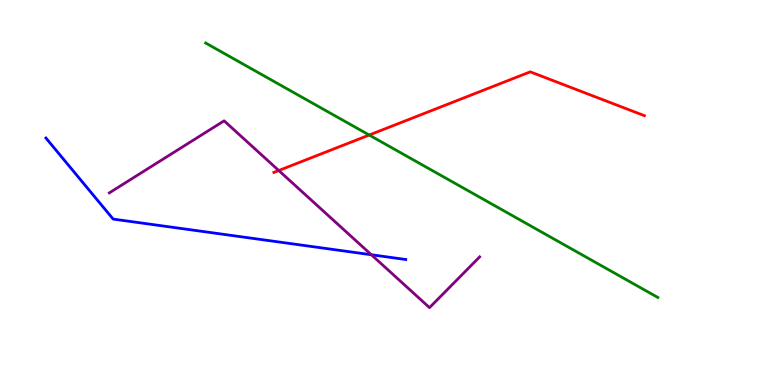[{'lines': ['blue', 'red'], 'intersections': []}, {'lines': ['green', 'red'], 'intersections': [{'x': 4.76, 'y': 6.49}]}, {'lines': ['purple', 'red'], 'intersections': [{'x': 3.6, 'y': 5.57}]}, {'lines': ['blue', 'green'], 'intersections': []}, {'lines': ['blue', 'purple'], 'intersections': [{'x': 4.79, 'y': 3.38}]}, {'lines': ['green', 'purple'], 'intersections': []}]